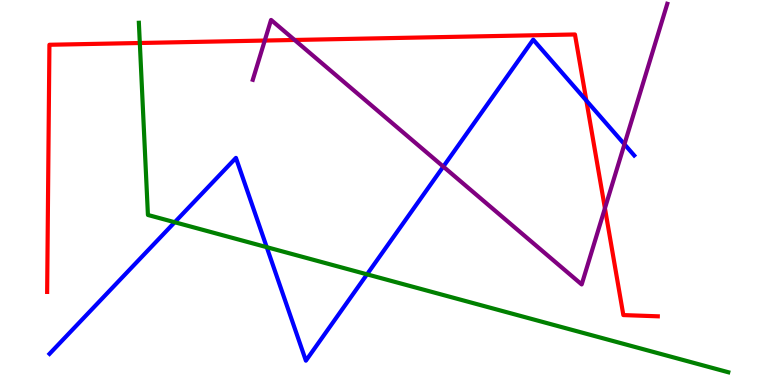[{'lines': ['blue', 'red'], 'intersections': [{'x': 7.57, 'y': 7.39}]}, {'lines': ['green', 'red'], 'intersections': [{'x': 1.8, 'y': 8.88}]}, {'lines': ['purple', 'red'], 'intersections': [{'x': 3.42, 'y': 8.95}, {'x': 3.8, 'y': 8.96}, {'x': 7.81, 'y': 4.59}]}, {'lines': ['blue', 'green'], 'intersections': [{'x': 2.25, 'y': 4.23}, {'x': 3.44, 'y': 3.58}, {'x': 4.74, 'y': 2.87}]}, {'lines': ['blue', 'purple'], 'intersections': [{'x': 5.72, 'y': 5.67}, {'x': 8.06, 'y': 6.25}]}, {'lines': ['green', 'purple'], 'intersections': []}]